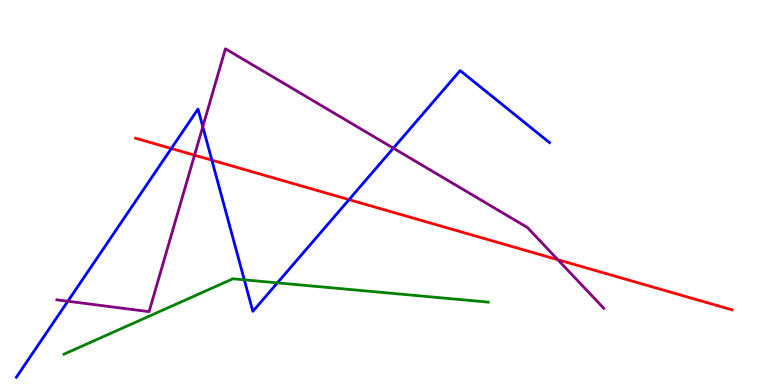[{'lines': ['blue', 'red'], 'intersections': [{'x': 2.21, 'y': 6.14}, {'x': 2.73, 'y': 5.84}, {'x': 4.5, 'y': 4.81}]}, {'lines': ['green', 'red'], 'intersections': []}, {'lines': ['purple', 'red'], 'intersections': [{'x': 2.51, 'y': 5.97}, {'x': 7.2, 'y': 3.25}]}, {'lines': ['blue', 'green'], 'intersections': [{'x': 3.15, 'y': 2.73}, {'x': 3.58, 'y': 2.65}]}, {'lines': ['blue', 'purple'], 'intersections': [{'x': 0.875, 'y': 2.18}, {'x': 2.62, 'y': 6.71}, {'x': 5.08, 'y': 6.15}]}, {'lines': ['green', 'purple'], 'intersections': []}]